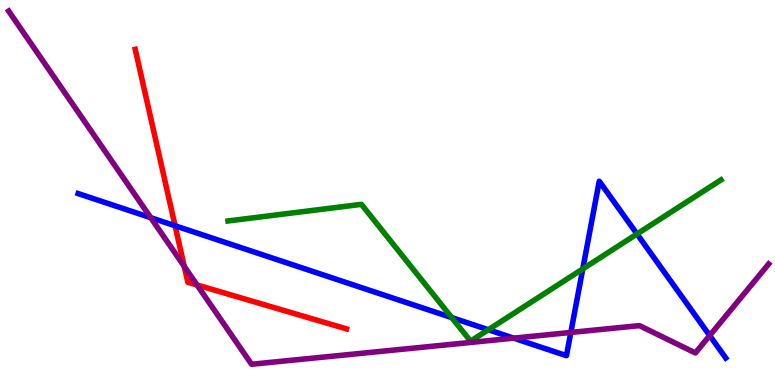[{'lines': ['blue', 'red'], 'intersections': [{'x': 2.26, 'y': 4.14}]}, {'lines': ['green', 'red'], 'intersections': []}, {'lines': ['purple', 'red'], 'intersections': [{'x': 2.38, 'y': 3.08}, {'x': 2.54, 'y': 2.6}]}, {'lines': ['blue', 'green'], 'intersections': [{'x': 5.83, 'y': 1.75}, {'x': 6.3, 'y': 1.44}, {'x': 7.52, 'y': 3.02}, {'x': 8.22, 'y': 3.92}]}, {'lines': ['blue', 'purple'], 'intersections': [{'x': 1.95, 'y': 4.35}, {'x': 6.63, 'y': 1.22}, {'x': 7.37, 'y': 1.36}, {'x': 9.16, 'y': 1.28}]}, {'lines': ['green', 'purple'], 'intersections': []}]